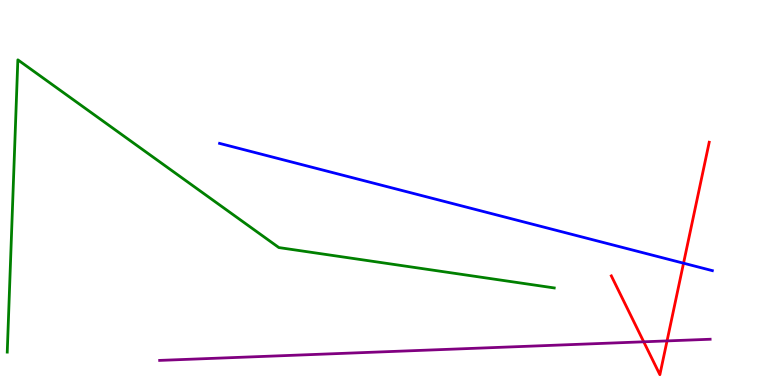[{'lines': ['blue', 'red'], 'intersections': [{'x': 8.82, 'y': 3.16}]}, {'lines': ['green', 'red'], 'intersections': []}, {'lines': ['purple', 'red'], 'intersections': [{'x': 8.31, 'y': 1.12}, {'x': 8.61, 'y': 1.15}]}, {'lines': ['blue', 'green'], 'intersections': []}, {'lines': ['blue', 'purple'], 'intersections': []}, {'lines': ['green', 'purple'], 'intersections': []}]